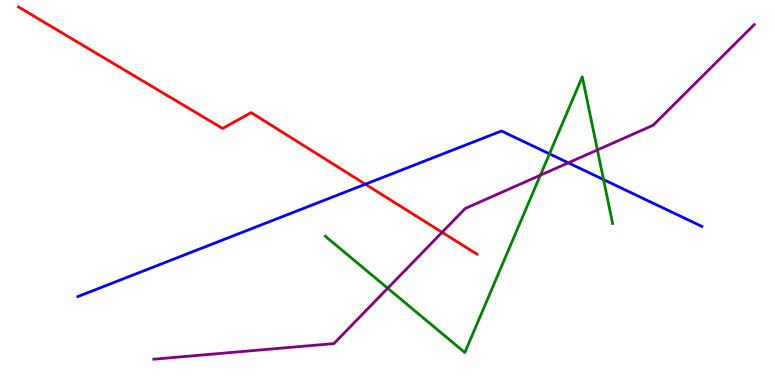[{'lines': ['blue', 'red'], 'intersections': [{'x': 4.71, 'y': 5.22}]}, {'lines': ['green', 'red'], 'intersections': []}, {'lines': ['purple', 'red'], 'intersections': [{'x': 5.7, 'y': 3.97}]}, {'lines': ['blue', 'green'], 'intersections': [{'x': 7.09, 'y': 6.0}, {'x': 7.79, 'y': 5.34}]}, {'lines': ['blue', 'purple'], 'intersections': [{'x': 7.33, 'y': 5.77}]}, {'lines': ['green', 'purple'], 'intersections': [{'x': 5.0, 'y': 2.51}, {'x': 6.97, 'y': 5.45}, {'x': 7.71, 'y': 6.11}]}]